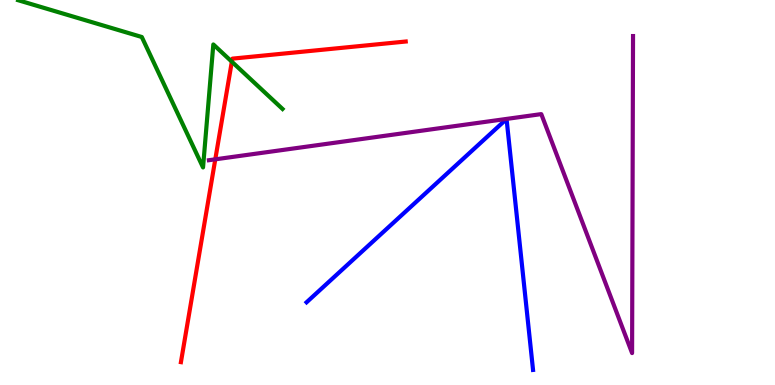[{'lines': ['blue', 'red'], 'intersections': []}, {'lines': ['green', 'red'], 'intersections': [{'x': 2.99, 'y': 8.4}]}, {'lines': ['purple', 'red'], 'intersections': [{'x': 2.78, 'y': 5.86}]}, {'lines': ['blue', 'green'], 'intersections': []}, {'lines': ['blue', 'purple'], 'intersections': []}, {'lines': ['green', 'purple'], 'intersections': []}]